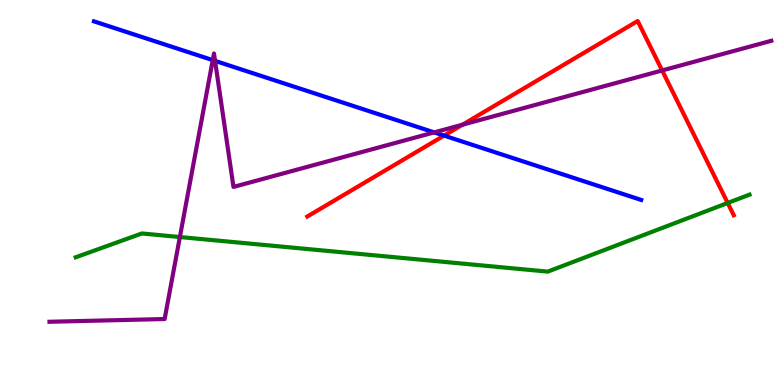[{'lines': ['blue', 'red'], 'intersections': [{'x': 5.73, 'y': 6.48}]}, {'lines': ['green', 'red'], 'intersections': [{'x': 9.39, 'y': 4.73}]}, {'lines': ['purple', 'red'], 'intersections': [{'x': 5.97, 'y': 6.76}, {'x': 8.54, 'y': 8.17}]}, {'lines': ['blue', 'green'], 'intersections': []}, {'lines': ['blue', 'purple'], 'intersections': [{'x': 2.75, 'y': 8.44}, {'x': 2.78, 'y': 8.42}, {'x': 5.6, 'y': 6.56}]}, {'lines': ['green', 'purple'], 'intersections': [{'x': 2.32, 'y': 3.84}]}]